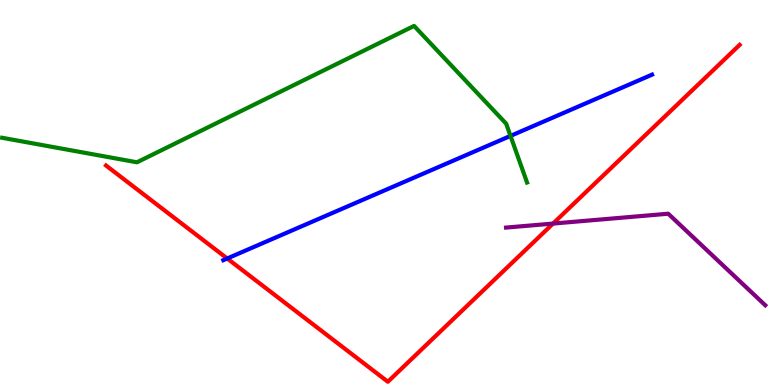[{'lines': ['blue', 'red'], 'intersections': [{'x': 2.93, 'y': 3.29}]}, {'lines': ['green', 'red'], 'intersections': []}, {'lines': ['purple', 'red'], 'intersections': [{'x': 7.14, 'y': 4.19}]}, {'lines': ['blue', 'green'], 'intersections': [{'x': 6.59, 'y': 6.47}]}, {'lines': ['blue', 'purple'], 'intersections': []}, {'lines': ['green', 'purple'], 'intersections': []}]